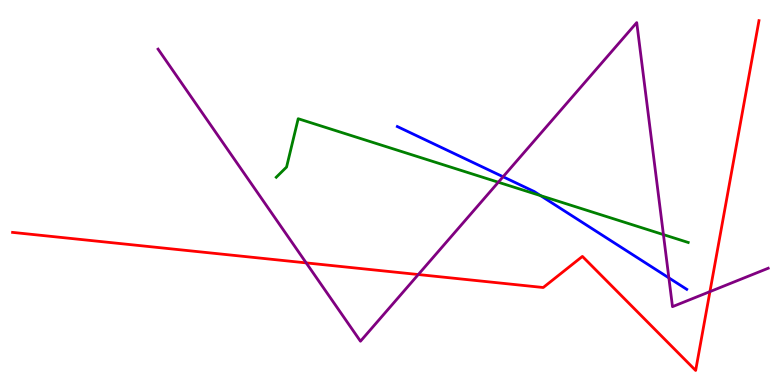[{'lines': ['blue', 'red'], 'intersections': []}, {'lines': ['green', 'red'], 'intersections': []}, {'lines': ['purple', 'red'], 'intersections': [{'x': 3.95, 'y': 3.17}, {'x': 5.4, 'y': 2.87}, {'x': 9.16, 'y': 2.43}]}, {'lines': ['blue', 'green'], 'intersections': [{'x': 6.98, 'y': 4.92}]}, {'lines': ['blue', 'purple'], 'intersections': [{'x': 6.49, 'y': 5.41}, {'x': 8.63, 'y': 2.78}]}, {'lines': ['green', 'purple'], 'intersections': [{'x': 6.43, 'y': 5.27}, {'x': 8.56, 'y': 3.91}]}]